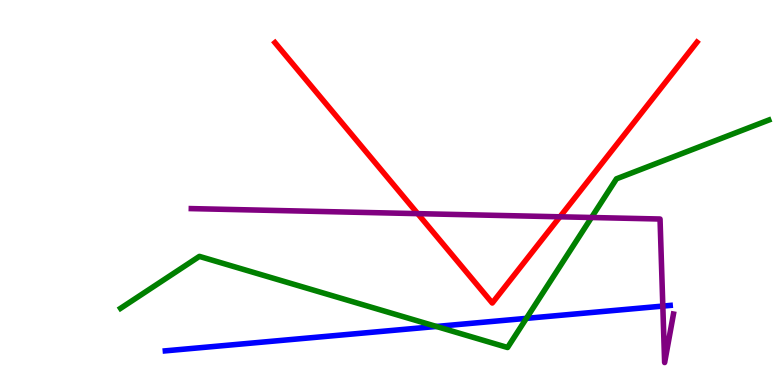[{'lines': ['blue', 'red'], 'intersections': []}, {'lines': ['green', 'red'], 'intersections': []}, {'lines': ['purple', 'red'], 'intersections': [{'x': 5.39, 'y': 4.45}, {'x': 7.22, 'y': 4.37}]}, {'lines': ['blue', 'green'], 'intersections': [{'x': 5.63, 'y': 1.52}, {'x': 6.79, 'y': 1.73}]}, {'lines': ['blue', 'purple'], 'intersections': [{'x': 8.55, 'y': 2.05}]}, {'lines': ['green', 'purple'], 'intersections': [{'x': 7.63, 'y': 4.35}]}]